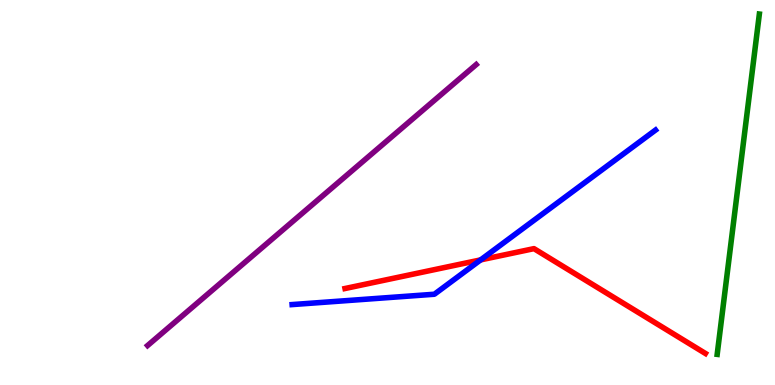[{'lines': ['blue', 'red'], 'intersections': [{'x': 6.2, 'y': 3.25}]}, {'lines': ['green', 'red'], 'intersections': []}, {'lines': ['purple', 'red'], 'intersections': []}, {'lines': ['blue', 'green'], 'intersections': []}, {'lines': ['blue', 'purple'], 'intersections': []}, {'lines': ['green', 'purple'], 'intersections': []}]